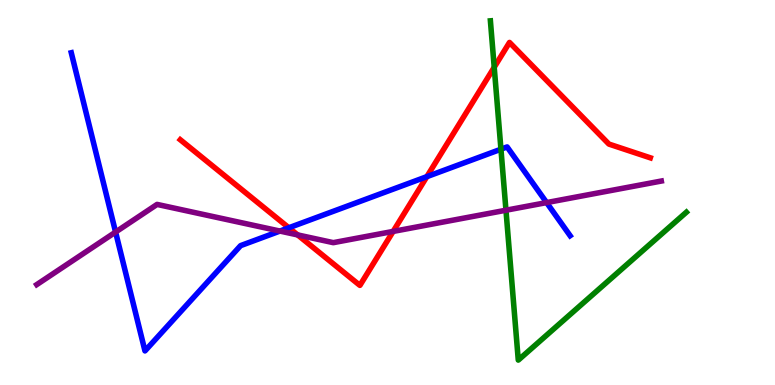[{'lines': ['blue', 'red'], 'intersections': [{'x': 3.73, 'y': 4.08}, {'x': 5.51, 'y': 5.41}]}, {'lines': ['green', 'red'], 'intersections': [{'x': 6.38, 'y': 8.25}]}, {'lines': ['purple', 'red'], 'intersections': [{'x': 3.84, 'y': 3.9}, {'x': 5.07, 'y': 3.99}]}, {'lines': ['blue', 'green'], 'intersections': [{'x': 6.46, 'y': 6.12}]}, {'lines': ['blue', 'purple'], 'intersections': [{'x': 1.49, 'y': 3.97}, {'x': 3.61, 'y': 4.0}, {'x': 7.05, 'y': 4.74}]}, {'lines': ['green', 'purple'], 'intersections': [{'x': 6.53, 'y': 4.54}]}]